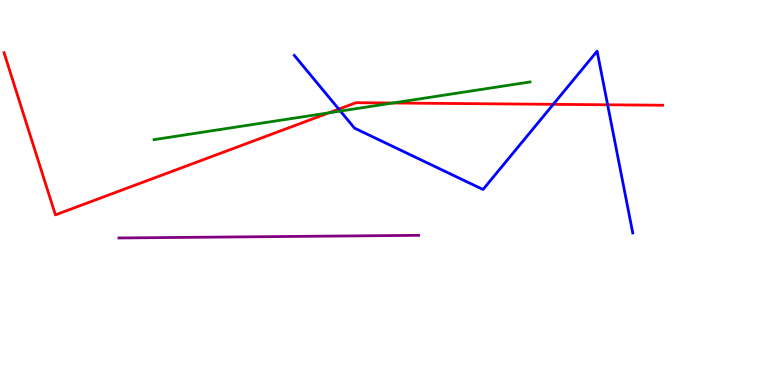[{'lines': ['blue', 'red'], 'intersections': [{'x': 4.37, 'y': 7.17}, {'x': 7.14, 'y': 7.29}, {'x': 7.84, 'y': 7.28}]}, {'lines': ['green', 'red'], 'intersections': [{'x': 4.24, 'y': 7.07}, {'x': 5.07, 'y': 7.32}]}, {'lines': ['purple', 'red'], 'intersections': []}, {'lines': ['blue', 'green'], 'intersections': [{'x': 4.39, 'y': 7.12}]}, {'lines': ['blue', 'purple'], 'intersections': []}, {'lines': ['green', 'purple'], 'intersections': []}]